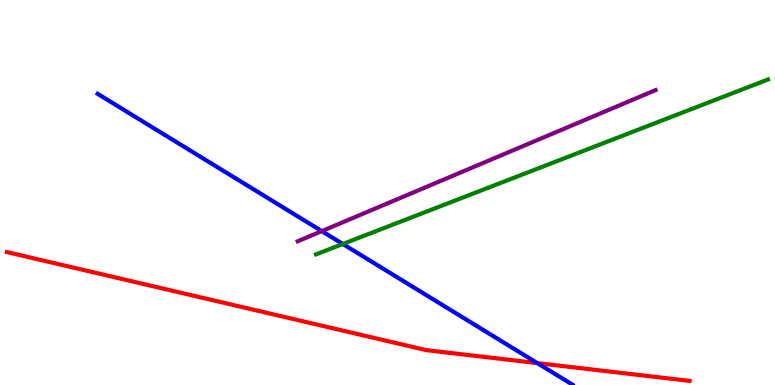[{'lines': ['blue', 'red'], 'intersections': [{'x': 6.93, 'y': 0.569}]}, {'lines': ['green', 'red'], 'intersections': []}, {'lines': ['purple', 'red'], 'intersections': []}, {'lines': ['blue', 'green'], 'intersections': [{'x': 4.42, 'y': 3.66}]}, {'lines': ['blue', 'purple'], 'intersections': [{'x': 4.15, 'y': 4.0}]}, {'lines': ['green', 'purple'], 'intersections': []}]